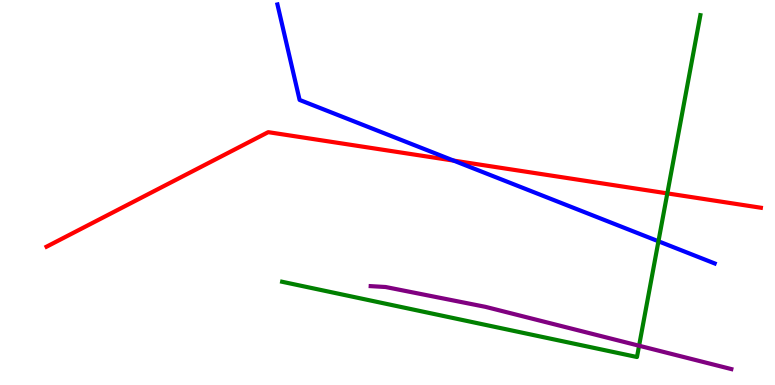[{'lines': ['blue', 'red'], 'intersections': [{'x': 5.85, 'y': 5.83}]}, {'lines': ['green', 'red'], 'intersections': [{'x': 8.61, 'y': 4.98}]}, {'lines': ['purple', 'red'], 'intersections': []}, {'lines': ['blue', 'green'], 'intersections': [{'x': 8.5, 'y': 3.73}]}, {'lines': ['blue', 'purple'], 'intersections': []}, {'lines': ['green', 'purple'], 'intersections': [{'x': 8.25, 'y': 1.02}]}]